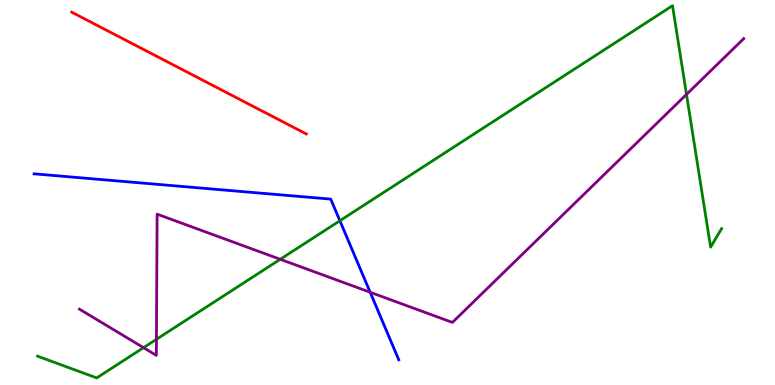[{'lines': ['blue', 'red'], 'intersections': []}, {'lines': ['green', 'red'], 'intersections': []}, {'lines': ['purple', 'red'], 'intersections': []}, {'lines': ['blue', 'green'], 'intersections': [{'x': 4.39, 'y': 4.27}]}, {'lines': ['blue', 'purple'], 'intersections': [{'x': 4.78, 'y': 2.41}]}, {'lines': ['green', 'purple'], 'intersections': [{'x': 1.85, 'y': 0.97}, {'x': 2.02, 'y': 1.19}, {'x': 3.62, 'y': 3.27}, {'x': 8.86, 'y': 7.55}]}]